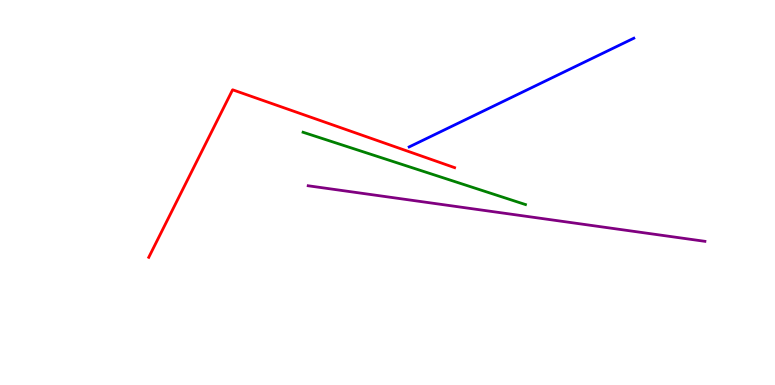[{'lines': ['blue', 'red'], 'intersections': []}, {'lines': ['green', 'red'], 'intersections': []}, {'lines': ['purple', 'red'], 'intersections': []}, {'lines': ['blue', 'green'], 'intersections': []}, {'lines': ['blue', 'purple'], 'intersections': []}, {'lines': ['green', 'purple'], 'intersections': []}]